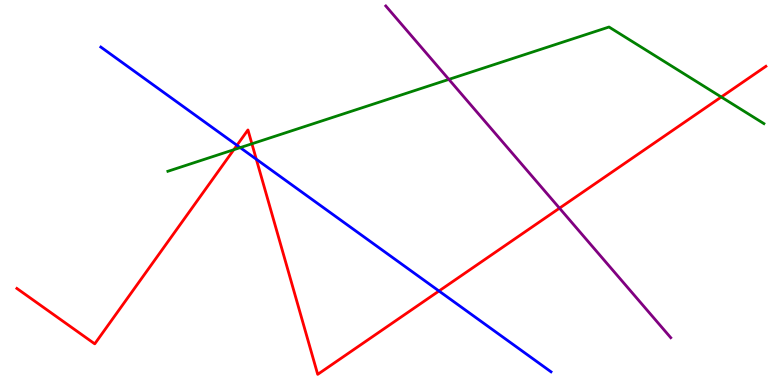[{'lines': ['blue', 'red'], 'intersections': [{'x': 3.06, 'y': 6.23}, {'x': 3.31, 'y': 5.86}, {'x': 5.66, 'y': 2.44}]}, {'lines': ['green', 'red'], 'intersections': [{'x': 3.02, 'y': 6.11}, {'x': 3.25, 'y': 6.27}, {'x': 9.31, 'y': 7.48}]}, {'lines': ['purple', 'red'], 'intersections': [{'x': 7.22, 'y': 4.59}]}, {'lines': ['blue', 'green'], 'intersections': [{'x': 3.1, 'y': 6.17}]}, {'lines': ['blue', 'purple'], 'intersections': []}, {'lines': ['green', 'purple'], 'intersections': [{'x': 5.79, 'y': 7.94}]}]